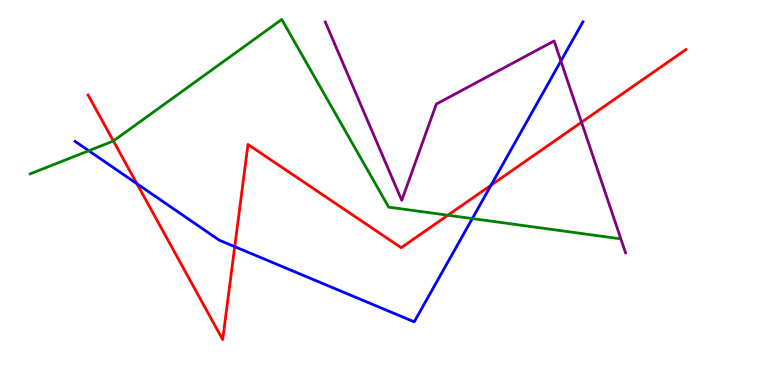[{'lines': ['blue', 'red'], 'intersections': [{'x': 1.77, 'y': 5.23}, {'x': 3.03, 'y': 3.59}, {'x': 6.34, 'y': 5.19}]}, {'lines': ['green', 'red'], 'intersections': [{'x': 1.46, 'y': 6.34}, {'x': 5.78, 'y': 4.41}]}, {'lines': ['purple', 'red'], 'intersections': [{'x': 7.5, 'y': 6.83}]}, {'lines': ['blue', 'green'], 'intersections': [{'x': 1.15, 'y': 6.08}, {'x': 6.09, 'y': 4.32}]}, {'lines': ['blue', 'purple'], 'intersections': [{'x': 7.24, 'y': 8.41}]}, {'lines': ['green', 'purple'], 'intersections': []}]